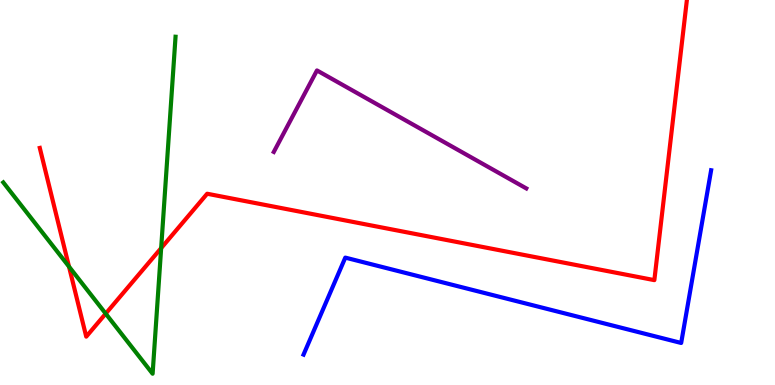[{'lines': ['blue', 'red'], 'intersections': []}, {'lines': ['green', 'red'], 'intersections': [{'x': 0.89, 'y': 3.07}, {'x': 1.36, 'y': 1.85}, {'x': 2.08, 'y': 3.56}]}, {'lines': ['purple', 'red'], 'intersections': []}, {'lines': ['blue', 'green'], 'intersections': []}, {'lines': ['blue', 'purple'], 'intersections': []}, {'lines': ['green', 'purple'], 'intersections': []}]